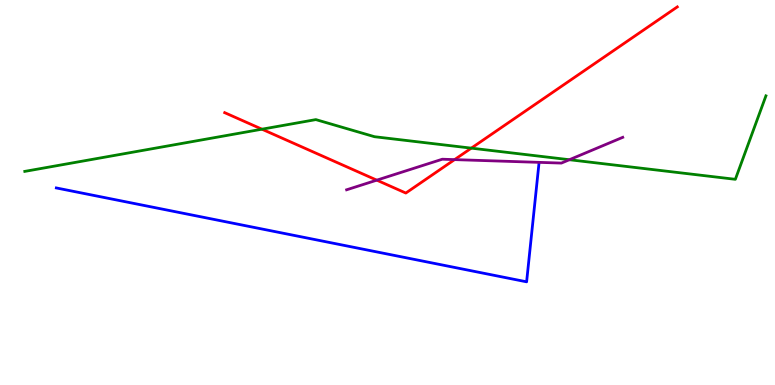[{'lines': ['blue', 'red'], 'intersections': []}, {'lines': ['green', 'red'], 'intersections': [{'x': 3.38, 'y': 6.64}, {'x': 6.08, 'y': 6.15}]}, {'lines': ['purple', 'red'], 'intersections': [{'x': 4.86, 'y': 5.32}, {'x': 5.87, 'y': 5.85}]}, {'lines': ['blue', 'green'], 'intersections': []}, {'lines': ['blue', 'purple'], 'intersections': []}, {'lines': ['green', 'purple'], 'intersections': [{'x': 7.35, 'y': 5.85}]}]